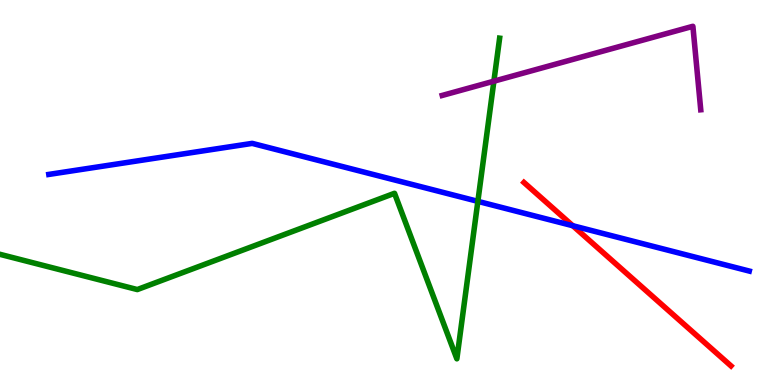[{'lines': ['blue', 'red'], 'intersections': [{'x': 7.39, 'y': 4.14}]}, {'lines': ['green', 'red'], 'intersections': []}, {'lines': ['purple', 'red'], 'intersections': []}, {'lines': ['blue', 'green'], 'intersections': [{'x': 6.17, 'y': 4.77}]}, {'lines': ['blue', 'purple'], 'intersections': []}, {'lines': ['green', 'purple'], 'intersections': [{'x': 6.37, 'y': 7.89}]}]